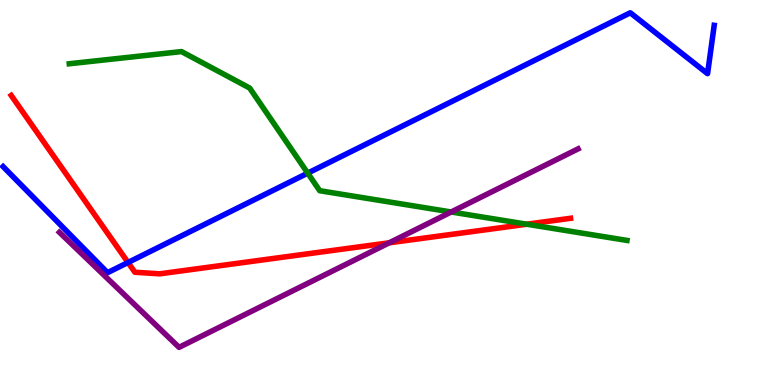[{'lines': ['blue', 'red'], 'intersections': [{'x': 1.65, 'y': 3.18}]}, {'lines': ['green', 'red'], 'intersections': [{'x': 6.8, 'y': 4.18}]}, {'lines': ['purple', 'red'], 'intersections': [{'x': 5.02, 'y': 3.69}]}, {'lines': ['blue', 'green'], 'intersections': [{'x': 3.97, 'y': 5.5}]}, {'lines': ['blue', 'purple'], 'intersections': []}, {'lines': ['green', 'purple'], 'intersections': [{'x': 5.82, 'y': 4.49}]}]